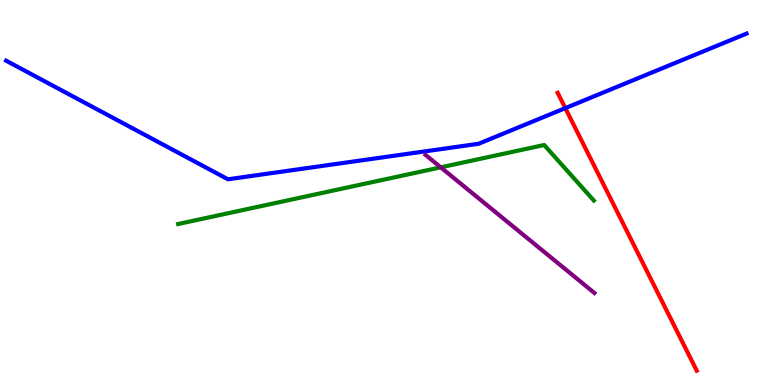[{'lines': ['blue', 'red'], 'intersections': [{'x': 7.29, 'y': 7.19}]}, {'lines': ['green', 'red'], 'intersections': []}, {'lines': ['purple', 'red'], 'intersections': []}, {'lines': ['blue', 'green'], 'intersections': []}, {'lines': ['blue', 'purple'], 'intersections': []}, {'lines': ['green', 'purple'], 'intersections': [{'x': 5.69, 'y': 5.65}]}]